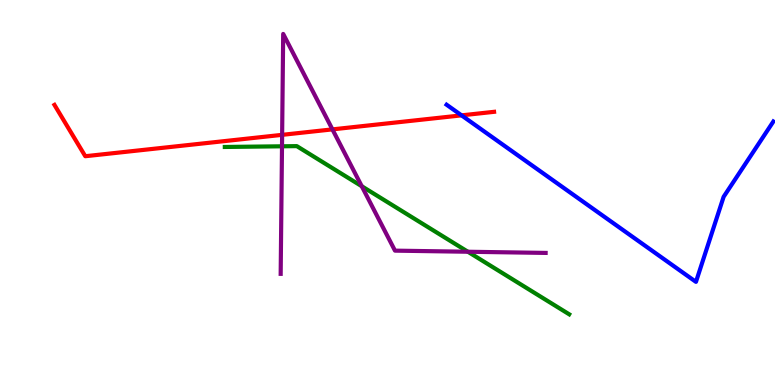[{'lines': ['blue', 'red'], 'intersections': [{'x': 5.96, 'y': 7.0}]}, {'lines': ['green', 'red'], 'intersections': []}, {'lines': ['purple', 'red'], 'intersections': [{'x': 3.64, 'y': 6.5}, {'x': 4.29, 'y': 6.64}]}, {'lines': ['blue', 'green'], 'intersections': []}, {'lines': ['blue', 'purple'], 'intersections': []}, {'lines': ['green', 'purple'], 'intersections': [{'x': 3.64, 'y': 6.2}, {'x': 4.67, 'y': 5.16}, {'x': 6.04, 'y': 3.46}]}]